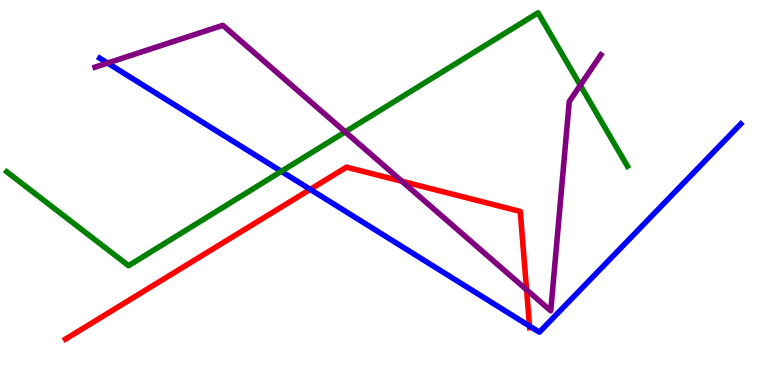[{'lines': ['blue', 'red'], 'intersections': [{'x': 4.0, 'y': 5.08}, {'x': 6.83, 'y': 1.53}]}, {'lines': ['green', 'red'], 'intersections': []}, {'lines': ['purple', 'red'], 'intersections': [{'x': 5.19, 'y': 5.29}, {'x': 6.79, 'y': 2.47}]}, {'lines': ['blue', 'green'], 'intersections': [{'x': 3.63, 'y': 5.55}]}, {'lines': ['blue', 'purple'], 'intersections': [{'x': 1.39, 'y': 8.36}]}, {'lines': ['green', 'purple'], 'intersections': [{'x': 4.45, 'y': 6.57}, {'x': 7.49, 'y': 7.79}]}]